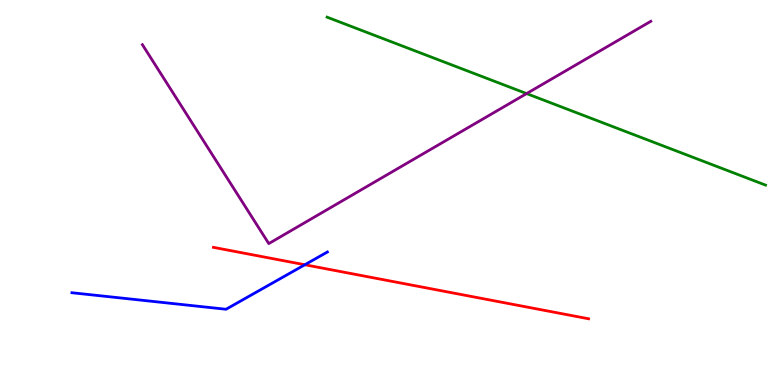[{'lines': ['blue', 'red'], 'intersections': [{'x': 3.93, 'y': 3.12}]}, {'lines': ['green', 'red'], 'intersections': []}, {'lines': ['purple', 'red'], 'intersections': []}, {'lines': ['blue', 'green'], 'intersections': []}, {'lines': ['blue', 'purple'], 'intersections': []}, {'lines': ['green', 'purple'], 'intersections': [{'x': 6.79, 'y': 7.57}]}]